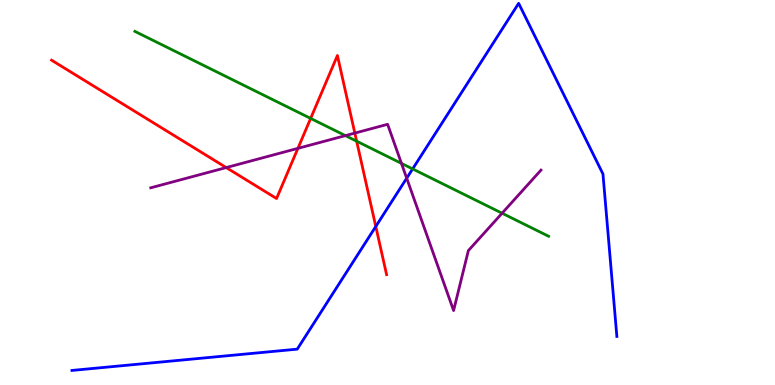[{'lines': ['blue', 'red'], 'intersections': [{'x': 4.85, 'y': 4.12}]}, {'lines': ['green', 'red'], 'intersections': [{'x': 4.01, 'y': 6.92}, {'x': 4.6, 'y': 6.33}]}, {'lines': ['purple', 'red'], 'intersections': [{'x': 2.92, 'y': 5.65}, {'x': 3.84, 'y': 6.15}, {'x': 4.58, 'y': 6.54}]}, {'lines': ['blue', 'green'], 'intersections': [{'x': 5.32, 'y': 5.61}]}, {'lines': ['blue', 'purple'], 'intersections': [{'x': 5.25, 'y': 5.37}]}, {'lines': ['green', 'purple'], 'intersections': [{'x': 4.46, 'y': 6.48}, {'x': 5.18, 'y': 5.76}, {'x': 6.48, 'y': 4.46}]}]